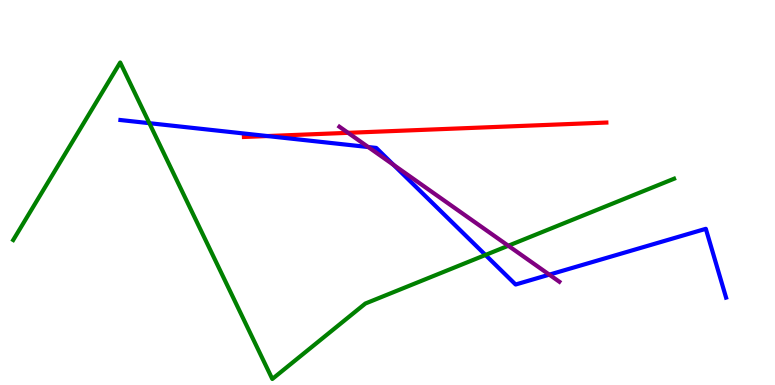[{'lines': ['blue', 'red'], 'intersections': [{'x': 3.45, 'y': 6.47}]}, {'lines': ['green', 'red'], 'intersections': []}, {'lines': ['purple', 'red'], 'intersections': [{'x': 4.49, 'y': 6.55}]}, {'lines': ['blue', 'green'], 'intersections': [{'x': 1.93, 'y': 6.8}, {'x': 6.26, 'y': 3.38}]}, {'lines': ['blue', 'purple'], 'intersections': [{'x': 4.75, 'y': 6.18}, {'x': 5.08, 'y': 5.72}, {'x': 7.09, 'y': 2.87}]}, {'lines': ['green', 'purple'], 'intersections': [{'x': 6.56, 'y': 3.62}]}]